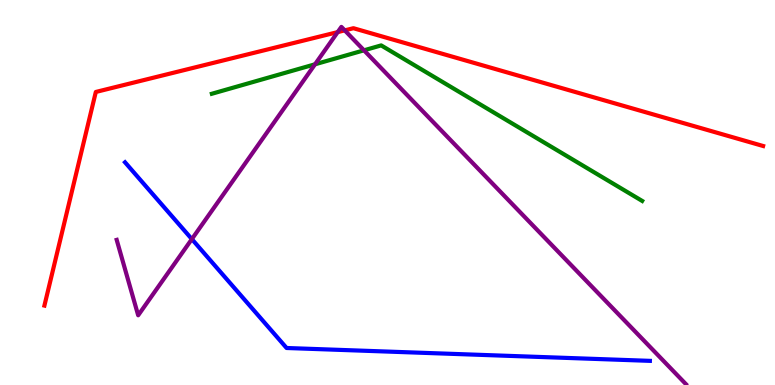[{'lines': ['blue', 'red'], 'intersections': []}, {'lines': ['green', 'red'], 'intersections': []}, {'lines': ['purple', 'red'], 'intersections': [{'x': 4.36, 'y': 9.17}, {'x': 4.45, 'y': 9.21}]}, {'lines': ['blue', 'green'], 'intersections': []}, {'lines': ['blue', 'purple'], 'intersections': [{'x': 2.48, 'y': 3.79}]}, {'lines': ['green', 'purple'], 'intersections': [{'x': 4.06, 'y': 8.33}, {'x': 4.7, 'y': 8.69}]}]